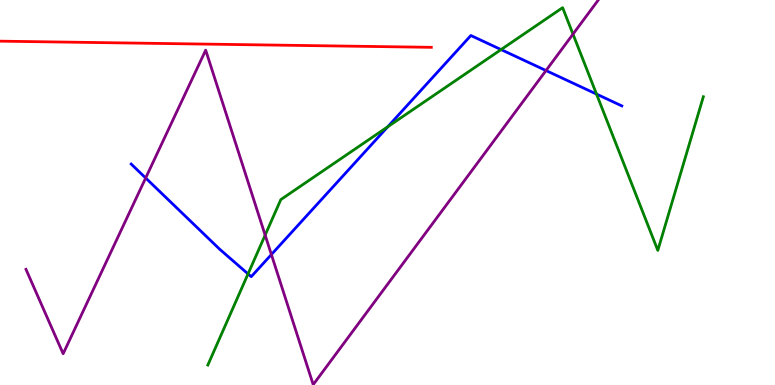[{'lines': ['blue', 'red'], 'intersections': []}, {'lines': ['green', 'red'], 'intersections': []}, {'lines': ['purple', 'red'], 'intersections': []}, {'lines': ['blue', 'green'], 'intersections': [{'x': 3.2, 'y': 2.89}, {'x': 5.0, 'y': 6.71}, {'x': 6.47, 'y': 8.71}, {'x': 7.7, 'y': 7.56}]}, {'lines': ['blue', 'purple'], 'intersections': [{'x': 1.88, 'y': 5.38}, {'x': 3.5, 'y': 3.39}, {'x': 7.05, 'y': 8.17}]}, {'lines': ['green', 'purple'], 'intersections': [{'x': 3.42, 'y': 3.89}, {'x': 7.39, 'y': 9.11}]}]